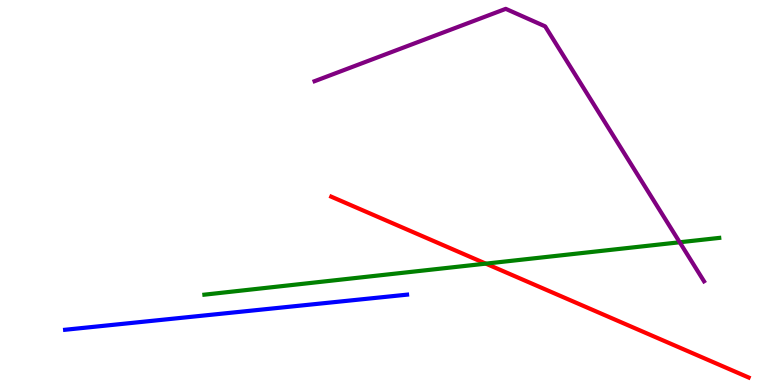[{'lines': ['blue', 'red'], 'intersections': []}, {'lines': ['green', 'red'], 'intersections': [{'x': 6.27, 'y': 3.15}]}, {'lines': ['purple', 'red'], 'intersections': []}, {'lines': ['blue', 'green'], 'intersections': []}, {'lines': ['blue', 'purple'], 'intersections': []}, {'lines': ['green', 'purple'], 'intersections': [{'x': 8.77, 'y': 3.71}]}]